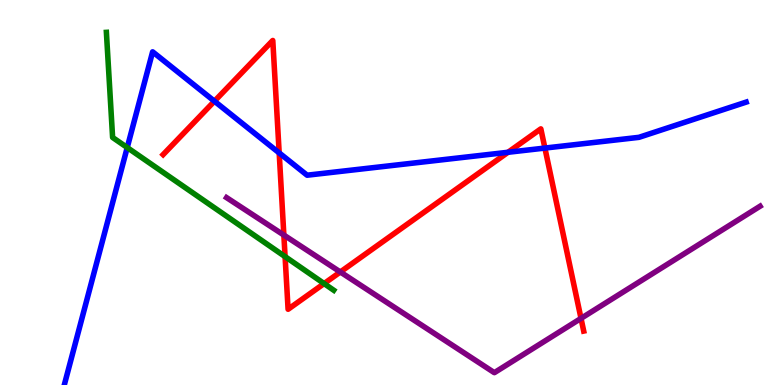[{'lines': ['blue', 'red'], 'intersections': [{'x': 2.77, 'y': 7.37}, {'x': 3.6, 'y': 6.03}, {'x': 6.56, 'y': 6.04}, {'x': 7.03, 'y': 6.15}]}, {'lines': ['green', 'red'], 'intersections': [{'x': 3.68, 'y': 3.33}, {'x': 4.18, 'y': 2.63}]}, {'lines': ['purple', 'red'], 'intersections': [{'x': 3.66, 'y': 3.89}, {'x': 4.39, 'y': 2.94}, {'x': 7.5, 'y': 1.73}]}, {'lines': ['blue', 'green'], 'intersections': [{'x': 1.64, 'y': 6.17}]}, {'lines': ['blue', 'purple'], 'intersections': []}, {'lines': ['green', 'purple'], 'intersections': []}]